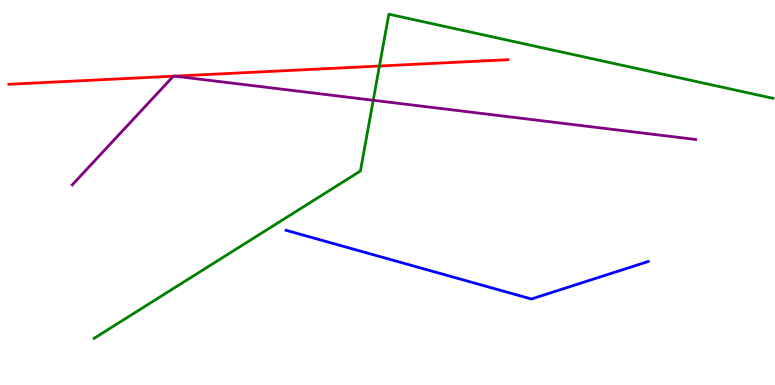[{'lines': ['blue', 'red'], 'intersections': []}, {'lines': ['green', 'red'], 'intersections': [{'x': 4.9, 'y': 8.28}]}, {'lines': ['purple', 'red'], 'intersections': [{'x': 2.24, 'y': 8.02}, {'x': 2.25, 'y': 8.02}]}, {'lines': ['blue', 'green'], 'intersections': []}, {'lines': ['blue', 'purple'], 'intersections': []}, {'lines': ['green', 'purple'], 'intersections': [{'x': 4.82, 'y': 7.4}]}]